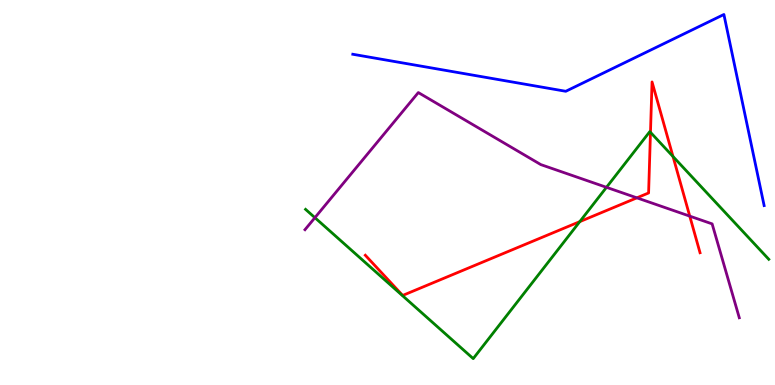[{'lines': ['blue', 'red'], 'intersections': []}, {'lines': ['green', 'red'], 'intersections': [{'x': 7.48, 'y': 4.24}, {'x': 8.39, 'y': 6.56}, {'x': 8.68, 'y': 5.93}]}, {'lines': ['purple', 'red'], 'intersections': [{'x': 8.22, 'y': 4.86}, {'x': 8.9, 'y': 4.39}]}, {'lines': ['blue', 'green'], 'intersections': []}, {'lines': ['blue', 'purple'], 'intersections': []}, {'lines': ['green', 'purple'], 'intersections': [{'x': 4.06, 'y': 4.35}, {'x': 7.83, 'y': 5.13}]}]